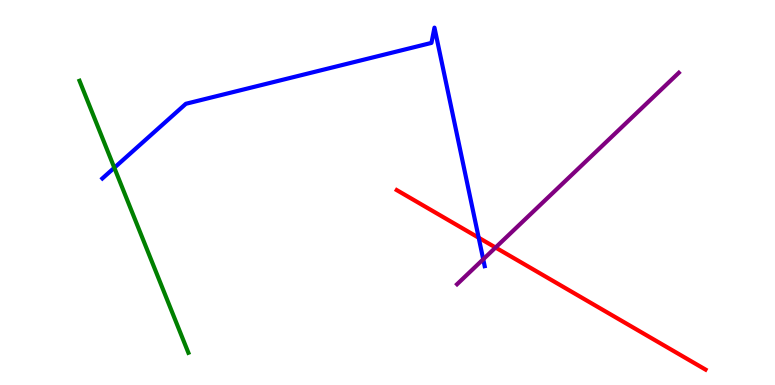[{'lines': ['blue', 'red'], 'intersections': [{'x': 6.18, 'y': 3.83}]}, {'lines': ['green', 'red'], 'intersections': []}, {'lines': ['purple', 'red'], 'intersections': [{'x': 6.39, 'y': 3.57}]}, {'lines': ['blue', 'green'], 'intersections': [{'x': 1.48, 'y': 5.64}]}, {'lines': ['blue', 'purple'], 'intersections': [{'x': 6.24, 'y': 3.27}]}, {'lines': ['green', 'purple'], 'intersections': []}]